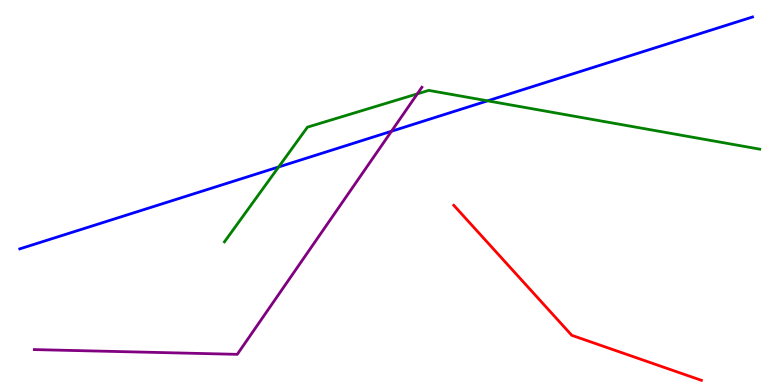[{'lines': ['blue', 'red'], 'intersections': []}, {'lines': ['green', 'red'], 'intersections': []}, {'lines': ['purple', 'red'], 'intersections': []}, {'lines': ['blue', 'green'], 'intersections': [{'x': 3.6, 'y': 5.66}, {'x': 6.29, 'y': 7.38}]}, {'lines': ['blue', 'purple'], 'intersections': [{'x': 5.05, 'y': 6.59}]}, {'lines': ['green', 'purple'], 'intersections': [{'x': 5.39, 'y': 7.56}]}]